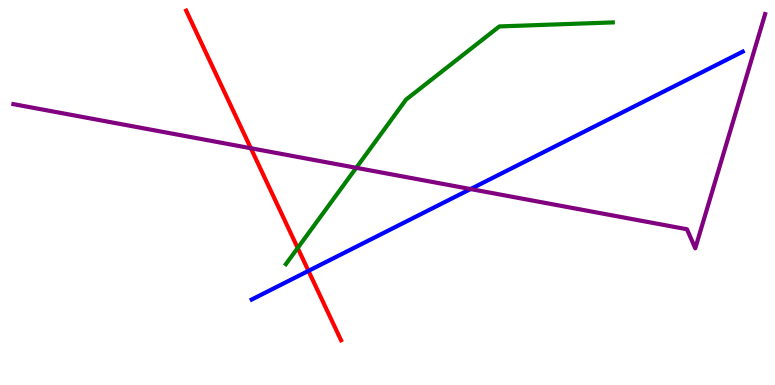[{'lines': ['blue', 'red'], 'intersections': [{'x': 3.98, 'y': 2.96}]}, {'lines': ['green', 'red'], 'intersections': [{'x': 3.84, 'y': 3.56}]}, {'lines': ['purple', 'red'], 'intersections': [{'x': 3.24, 'y': 6.15}]}, {'lines': ['blue', 'green'], 'intersections': []}, {'lines': ['blue', 'purple'], 'intersections': [{'x': 6.07, 'y': 5.09}]}, {'lines': ['green', 'purple'], 'intersections': [{'x': 4.6, 'y': 5.64}]}]